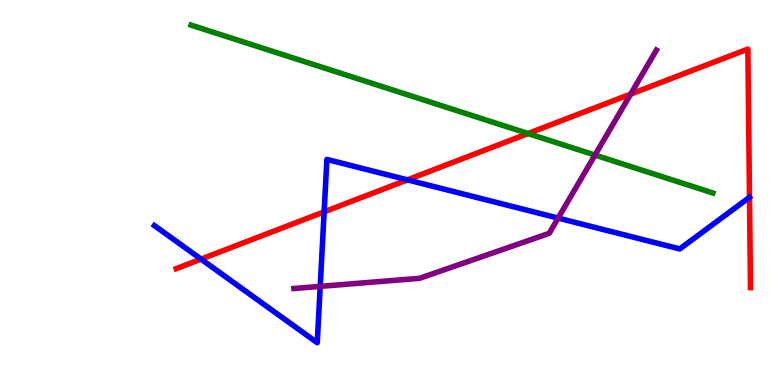[{'lines': ['blue', 'red'], 'intersections': [{'x': 2.59, 'y': 3.27}, {'x': 4.18, 'y': 4.5}, {'x': 5.26, 'y': 5.33}]}, {'lines': ['green', 'red'], 'intersections': [{'x': 6.81, 'y': 6.53}]}, {'lines': ['purple', 'red'], 'intersections': [{'x': 8.14, 'y': 7.56}]}, {'lines': ['blue', 'green'], 'intersections': []}, {'lines': ['blue', 'purple'], 'intersections': [{'x': 4.13, 'y': 2.56}, {'x': 7.2, 'y': 4.34}]}, {'lines': ['green', 'purple'], 'intersections': [{'x': 7.68, 'y': 5.97}]}]